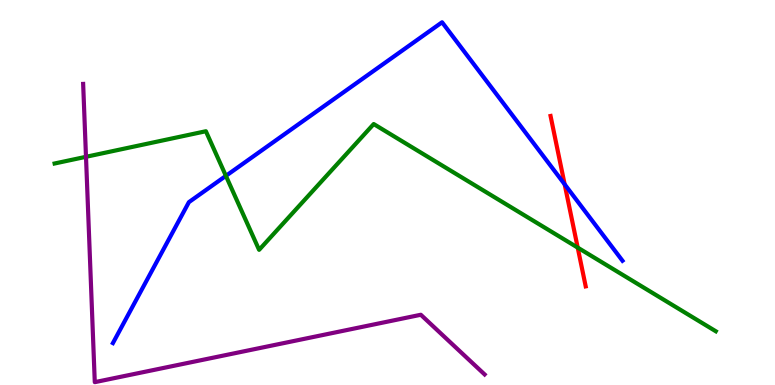[{'lines': ['blue', 'red'], 'intersections': [{'x': 7.29, 'y': 5.21}]}, {'lines': ['green', 'red'], 'intersections': [{'x': 7.45, 'y': 3.57}]}, {'lines': ['purple', 'red'], 'intersections': []}, {'lines': ['blue', 'green'], 'intersections': [{'x': 2.91, 'y': 5.43}]}, {'lines': ['blue', 'purple'], 'intersections': []}, {'lines': ['green', 'purple'], 'intersections': [{'x': 1.11, 'y': 5.93}]}]